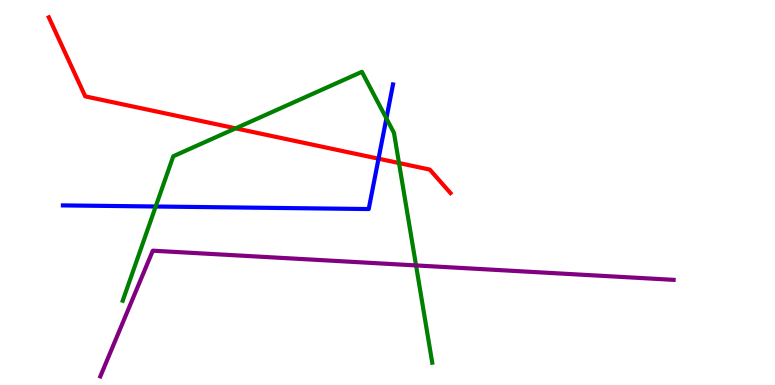[{'lines': ['blue', 'red'], 'intersections': [{'x': 4.88, 'y': 5.88}]}, {'lines': ['green', 'red'], 'intersections': [{'x': 3.04, 'y': 6.67}, {'x': 5.15, 'y': 5.77}]}, {'lines': ['purple', 'red'], 'intersections': []}, {'lines': ['blue', 'green'], 'intersections': [{'x': 2.01, 'y': 4.64}, {'x': 4.99, 'y': 6.92}]}, {'lines': ['blue', 'purple'], 'intersections': []}, {'lines': ['green', 'purple'], 'intersections': [{'x': 5.37, 'y': 3.11}]}]